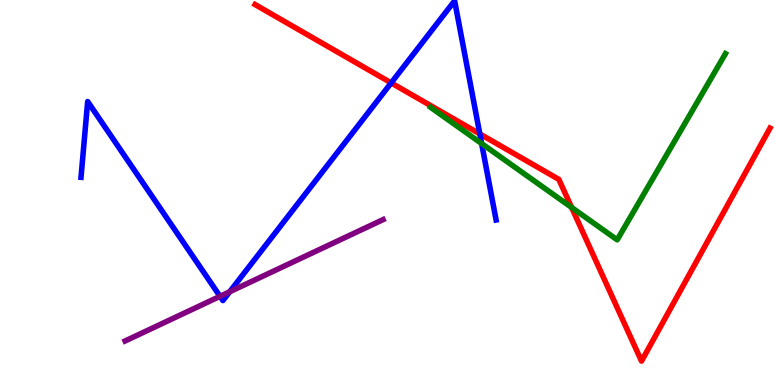[{'lines': ['blue', 'red'], 'intersections': [{'x': 5.05, 'y': 7.85}, {'x': 6.19, 'y': 6.52}]}, {'lines': ['green', 'red'], 'intersections': [{'x': 7.38, 'y': 4.61}]}, {'lines': ['purple', 'red'], 'intersections': []}, {'lines': ['blue', 'green'], 'intersections': [{'x': 6.21, 'y': 6.27}]}, {'lines': ['blue', 'purple'], 'intersections': [{'x': 2.84, 'y': 2.3}, {'x': 2.96, 'y': 2.42}]}, {'lines': ['green', 'purple'], 'intersections': []}]